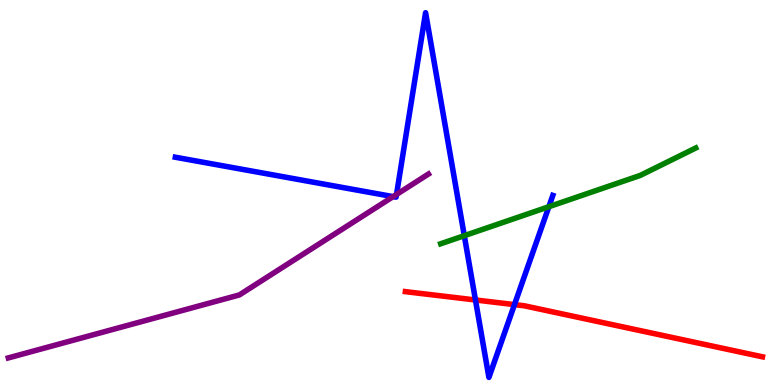[{'lines': ['blue', 'red'], 'intersections': [{'x': 6.13, 'y': 2.21}, {'x': 6.64, 'y': 2.09}]}, {'lines': ['green', 'red'], 'intersections': []}, {'lines': ['purple', 'red'], 'intersections': []}, {'lines': ['blue', 'green'], 'intersections': [{'x': 5.99, 'y': 3.88}, {'x': 7.08, 'y': 4.63}]}, {'lines': ['blue', 'purple'], 'intersections': [{'x': 5.07, 'y': 4.89}, {'x': 5.12, 'y': 4.95}]}, {'lines': ['green', 'purple'], 'intersections': []}]